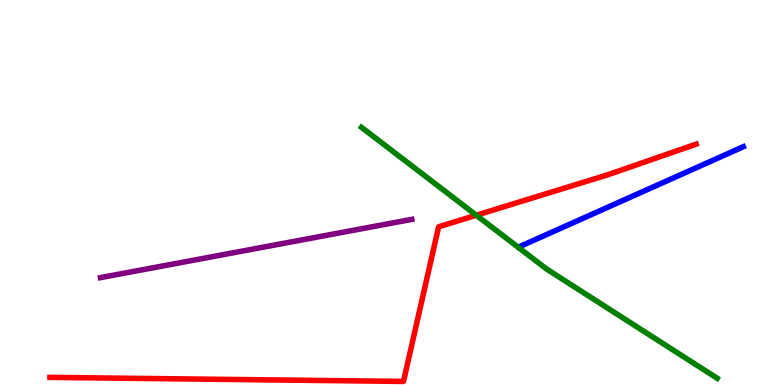[{'lines': ['blue', 'red'], 'intersections': []}, {'lines': ['green', 'red'], 'intersections': [{'x': 6.15, 'y': 4.41}]}, {'lines': ['purple', 'red'], 'intersections': []}, {'lines': ['blue', 'green'], 'intersections': []}, {'lines': ['blue', 'purple'], 'intersections': []}, {'lines': ['green', 'purple'], 'intersections': []}]